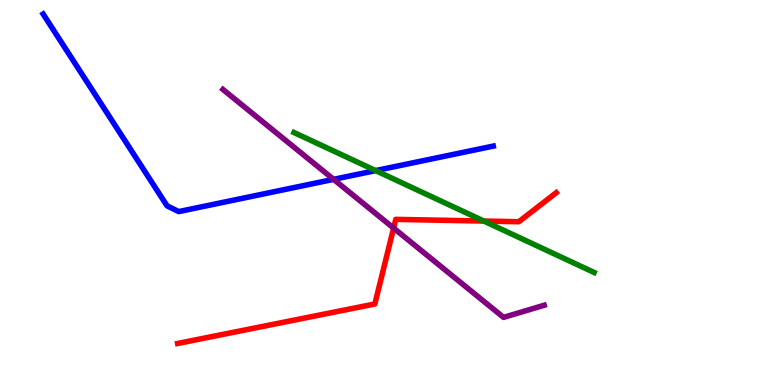[{'lines': ['blue', 'red'], 'intersections': []}, {'lines': ['green', 'red'], 'intersections': [{'x': 6.24, 'y': 4.26}]}, {'lines': ['purple', 'red'], 'intersections': [{'x': 5.08, 'y': 4.08}]}, {'lines': ['blue', 'green'], 'intersections': [{'x': 4.85, 'y': 5.57}]}, {'lines': ['blue', 'purple'], 'intersections': [{'x': 4.3, 'y': 5.34}]}, {'lines': ['green', 'purple'], 'intersections': []}]